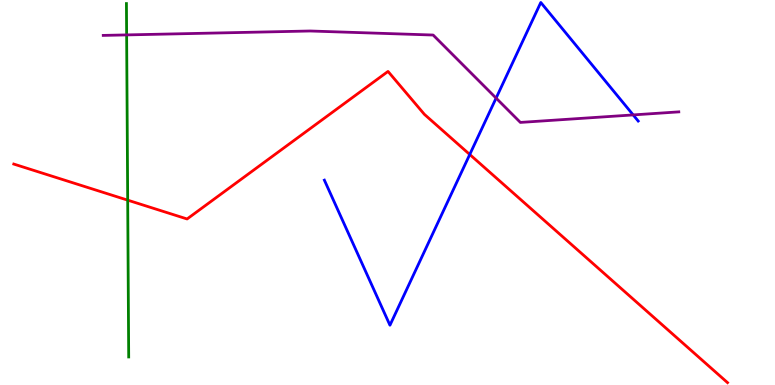[{'lines': ['blue', 'red'], 'intersections': [{'x': 6.06, 'y': 5.99}]}, {'lines': ['green', 'red'], 'intersections': [{'x': 1.65, 'y': 4.8}]}, {'lines': ['purple', 'red'], 'intersections': []}, {'lines': ['blue', 'green'], 'intersections': []}, {'lines': ['blue', 'purple'], 'intersections': [{'x': 6.4, 'y': 7.45}, {'x': 8.17, 'y': 7.02}]}, {'lines': ['green', 'purple'], 'intersections': [{'x': 1.63, 'y': 9.09}]}]